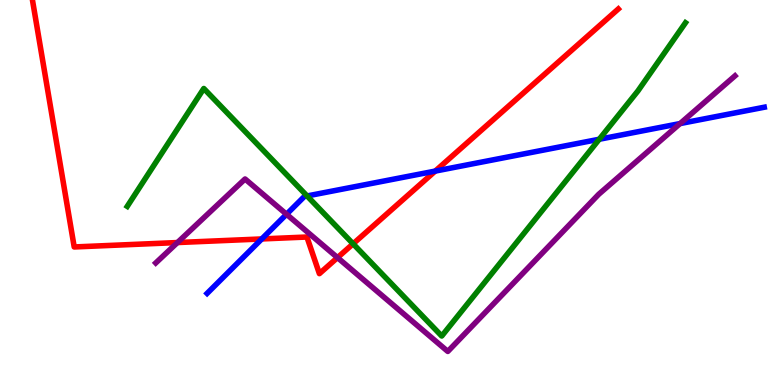[{'lines': ['blue', 'red'], 'intersections': [{'x': 3.38, 'y': 3.79}, {'x': 5.62, 'y': 5.56}]}, {'lines': ['green', 'red'], 'intersections': [{'x': 4.56, 'y': 3.67}]}, {'lines': ['purple', 'red'], 'intersections': [{'x': 2.29, 'y': 3.7}, {'x': 4.35, 'y': 3.31}]}, {'lines': ['blue', 'green'], 'intersections': [{'x': 3.96, 'y': 4.91}, {'x': 7.73, 'y': 6.38}]}, {'lines': ['blue', 'purple'], 'intersections': [{'x': 3.7, 'y': 4.43}, {'x': 8.78, 'y': 6.79}]}, {'lines': ['green', 'purple'], 'intersections': []}]